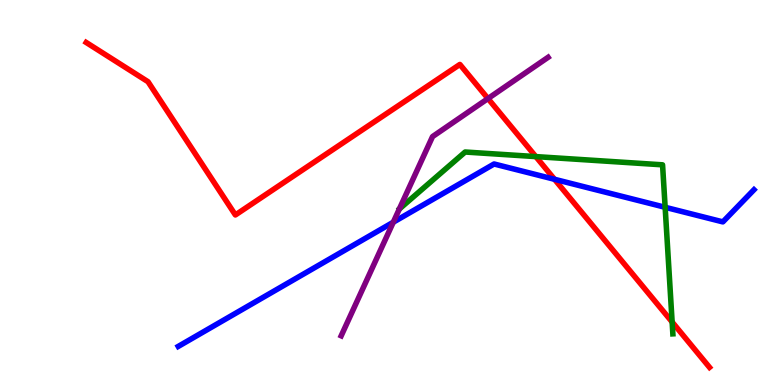[{'lines': ['blue', 'red'], 'intersections': [{'x': 7.16, 'y': 5.34}]}, {'lines': ['green', 'red'], 'intersections': [{'x': 6.91, 'y': 5.93}, {'x': 8.67, 'y': 1.64}]}, {'lines': ['purple', 'red'], 'intersections': [{'x': 6.3, 'y': 7.44}]}, {'lines': ['blue', 'green'], 'intersections': [{'x': 8.58, 'y': 4.62}]}, {'lines': ['blue', 'purple'], 'intersections': [{'x': 5.07, 'y': 4.23}]}, {'lines': ['green', 'purple'], 'intersections': []}]